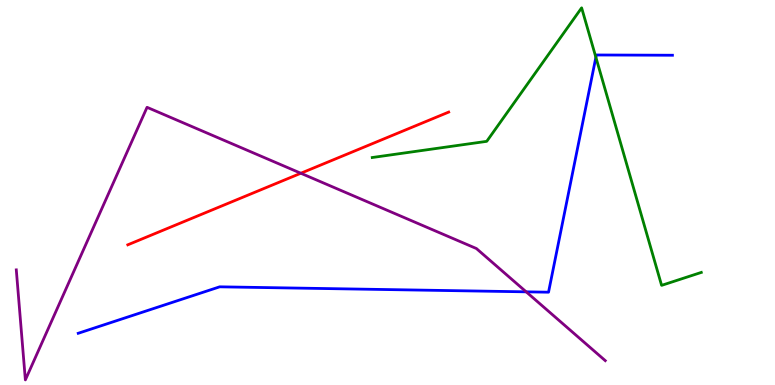[{'lines': ['blue', 'red'], 'intersections': []}, {'lines': ['green', 'red'], 'intersections': []}, {'lines': ['purple', 'red'], 'intersections': [{'x': 3.88, 'y': 5.5}]}, {'lines': ['blue', 'green'], 'intersections': [{'x': 7.69, 'y': 8.51}]}, {'lines': ['blue', 'purple'], 'intersections': [{'x': 6.79, 'y': 2.42}]}, {'lines': ['green', 'purple'], 'intersections': []}]